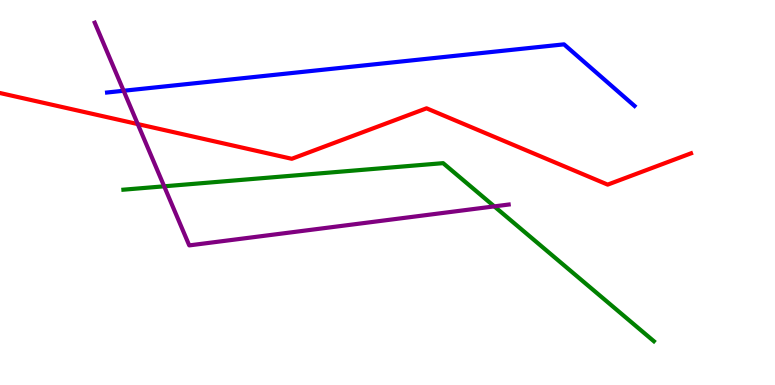[{'lines': ['blue', 'red'], 'intersections': []}, {'lines': ['green', 'red'], 'intersections': []}, {'lines': ['purple', 'red'], 'intersections': [{'x': 1.78, 'y': 6.78}]}, {'lines': ['blue', 'green'], 'intersections': []}, {'lines': ['blue', 'purple'], 'intersections': [{'x': 1.6, 'y': 7.64}]}, {'lines': ['green', 'purple'], 'intersections': [{'x': 2.12, 'y': 5.16}, {'x': 6.38, 'y': 4.64}]}]